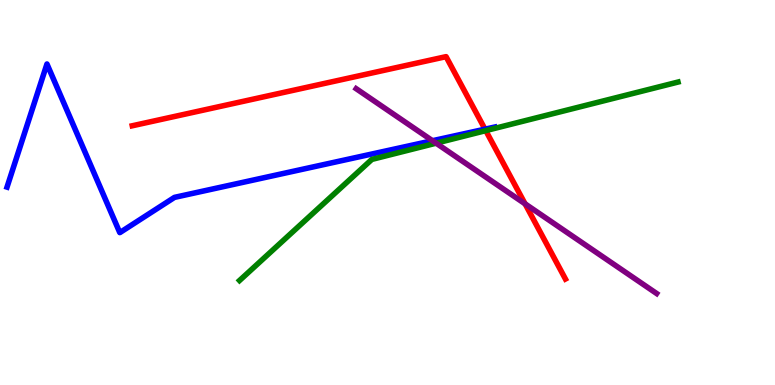[{'lines': ['blue', 'red'], 'intersections': [{'x': 6.26, 'y': 6.64}]}, {'lines': ['green', 'red'], 'intersections': [{'x': 6.27, 'y': 6.61}]}, {'lines': ['purple', 'red'], 'intersections': [{'x': 6.78, 'y': 4.71}]}, {'lines': ['blue', 'green'], 'intersections': []}, {'lines': ['blue', 'purple'], 'intersections': [{'x': 5.58, 'y': 6.35}]}, {'lines': ['green', 'purple'], 'intersections': [{'x': 5.63, 'y': 6.28}]}]